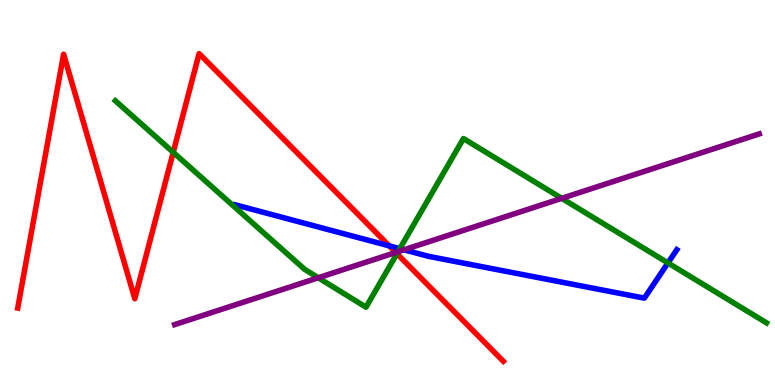[{'lines': ['blue', 'red'], 'intersections': [{'x': 5.02, 'y': 3.61}]}, {'lines': ['green', 'red'], 'intersections': [{'x': 2.24, 'y': 6.04}, {'x': 5.12, 'y': 3.41}]}, {'lines': ['purple', 'red'], 'intersections': [{'x': 5.11, 'y': 3.44}]}, {'lines': ['blue', 'green'], 'intersections': [{'x': 5.16, 'y': 3.54}, {'x': 8.62, 'y': 3.17}]}, {'lines': ['blue', 'purple'], 'intersections': [{'x': 5.21, 'y': 3.51}]}, {'lines': ['green', 'purple'], 'intersections': [{'x': 4.11, 'y': 2.79}, {'x': 5.14, 'y': 3.46}, {'x': 7.25, 'y': 4.85}]}]